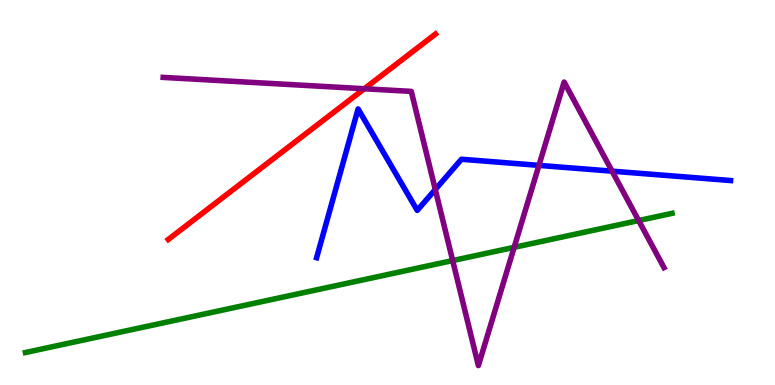[{'lines': ['blue', 'red'], 'intersections': []}, {'lines': ['green', 'red'], 'intersections': []}, {'lines': ['purple', 'red'], 'intersections': [{'x': 4.7, 'y': 7.7}]}, {'lines': ['blue', 'green'], 'intersections': []}, {'lines': ['blue', 'purple'], 'intersections': [{'x': 5.62, 'y': 5.08}, {'x': 6.95, 'y': 5.7}, {'x': 7.9, 'y': 5.55}]}, {'lines': ['green', 'purple'], 'intersections': [{'x': 5.84, 'y': 3.23}, {'x': 6.63, 'y': 3.58}, {'x': 8.24, 'y': 4.27}]}]